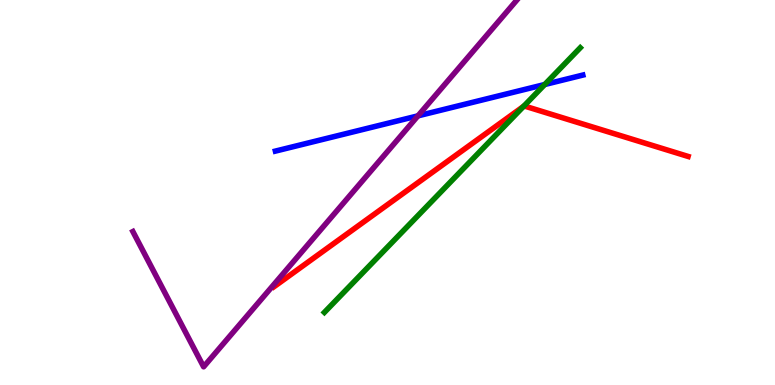[{'lines': ['blue', 'red'], 'intersections': []}, {'lines': ['green', 'red'], 'intersections': [{'x': 6.76, 'y': 7.24}]}, {'lines': ['purple', 'red'], 'intersections': []}, {'lines': ['blue', 'green'], 'intersections': [{'x': 7.03, 'y': 7.8}]}, {'lines': ['blue', 'purple'], 'intersections': [{'x': 5.39, 'y': 6.99}]}, {'lines': ['green', 'purple'], 'intersections': []}]